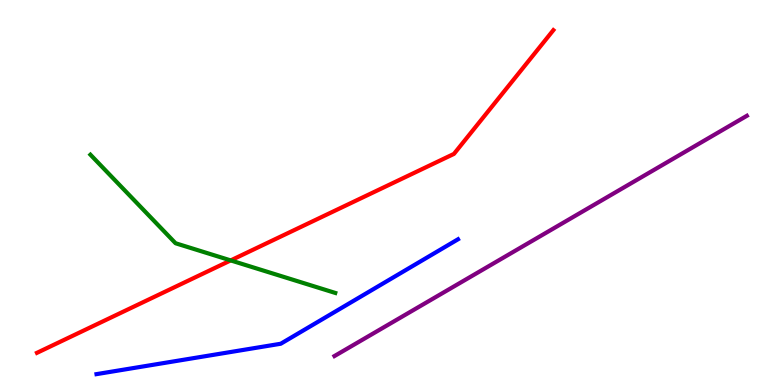[{'lines': ['blue', 'red'], 'intersections': []}, {'lines': ['green', 'red'], 'intersections': [{'x': 2.98, 'y': 3.24}]}, {'lines': ['purple', 'red'], 'intersections': []}, {'lines': ['blue', 'green'], 'intersections': []}, {'lines': ['blue', 'purple'], 'intersections': []}, {'lines': ['green', 'purple'], 'intersections': []}]